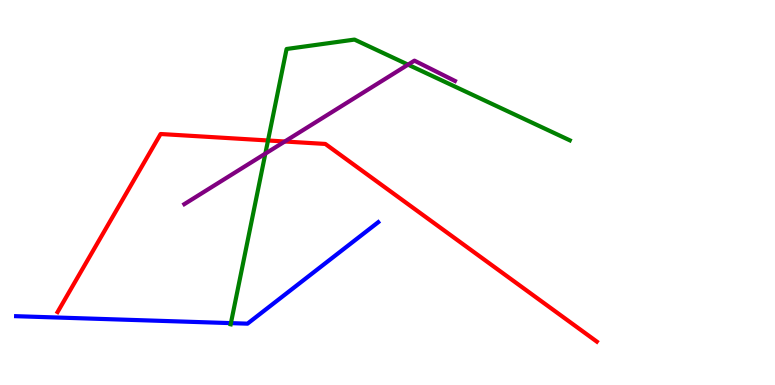[{'lines': ['blue', 'red'], 'intersections': []}, {'lines': ['green', 'red'], 'intersections': [{'x': 3.46, 'y': 6.35}]}, {'lines': ['purple', 'red'], 'intersections': [{'x': 3.67, 'y': 6.32}]}, {'lines': ['blue', 'green'], 'intersections': [{'x': 2.98, 'y': 1.61}]}, {'lines': ['blue', 'purple'], 'intersections': []}, {'lines': ['green', 'purple'], 'intersections': [{'x': 3.42, 'y': 6.01}, {'x': 5.27, 'y': 8.32}]}]